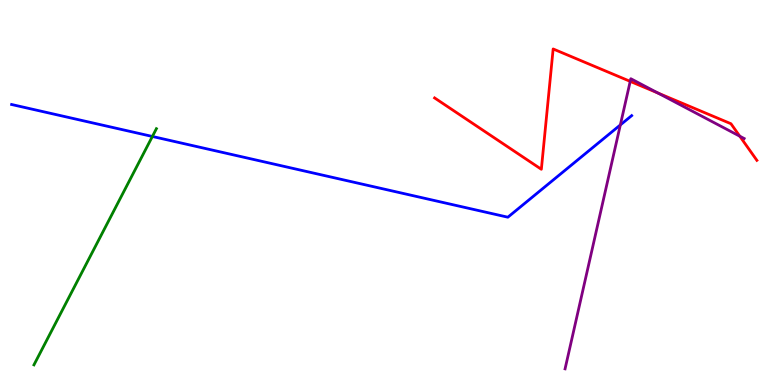[{'lines': ['blue', 'red'], 'intersections': []}, {'lines': ['green', 'red'], 'intersections': []}, {'lines': ['purple', 'red'], 'intersections': [{'x': 8.13, 'y': 7.89}, {'x': 8.49, 'y': 7.58}, {'x': 9.55, 'y': 6.46}]}, {'lines': ['blue', 'green'], 'intersections': [{'x': 1.97, 'y': 6.46}]}, {'lines': ['blue', 'purple'], 'intersections': [{'x': 8.0, 'y': 6.75}]}, {'lines': ['green', 'purple'], 'intersections': []}]